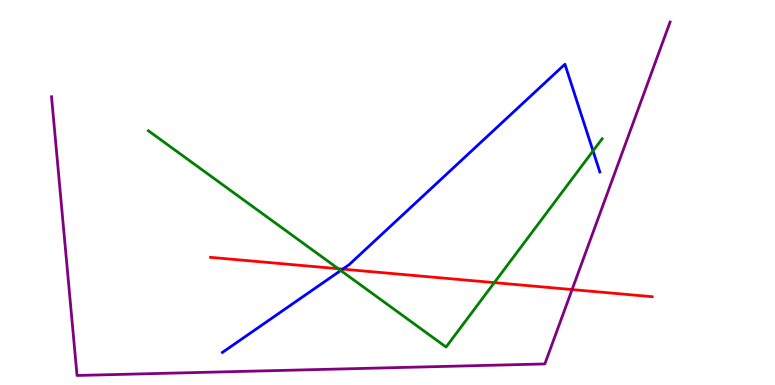[{'lines': ['blue', 'red'], 'intersections': [{'x': 4.42, 'y': 3.01}]}, {'lines': ['green', 'red'], 'intersections': [{'x': 4.36, 'y': 3.02}, {'x': 6.38, 'y': 2.66}]}, {'lines': ['purple', 'red'], 'intersections': [{'x': 7.38, 'y': 2.48}]}, {'lines': ['blue', 'green'], 'intersections': [{'x': 4.4, 'y': 2.97}, {'x': 7.65, 'y': 6.08}]}, {'lines': ['blue', 'purple'], 'intersections': []}, {'lines': ['green', 'purple'], 'intersections': []}]